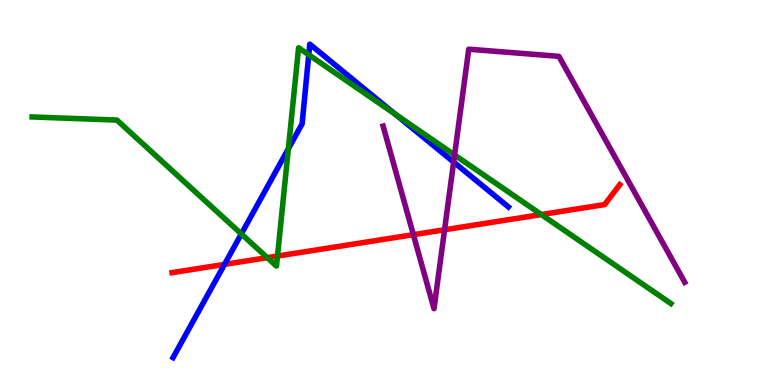[{'lines': ['blue', 'red'], 'intersections': [{'x': 2.9, 'y': 3.13}]}, {'lines': ['green', 'red'], 'intersections': [{'x': 3.45, 'y': 3.31}, {'x': 3.58, 'y': 3.35}, {'x': 6.99, 'y': 4.43}]}, {'lines': ['purple', 'red'], 'intersections': [{'x': 5.33, 'y': 3.9}, {'x': 5.74, 'y': 4.03}]}, {'lines': ['blue', 'green'], 'intersections': [{'x': 3.11, 'y': 3.92}, {'x': 3.72, 'y': 6.14}, {'x': 3.98, 'y': 8.58}, {'x': 5.1, 'y': 7.04}]}, {'lines': ['blue', 'purple'], 'intersections': [{'x': 5.85, 'y': 5.79}]}, {'lines': ['green', 'purple'], 'intersections': [{'x': 5.87, 'y': 5.98}]}]